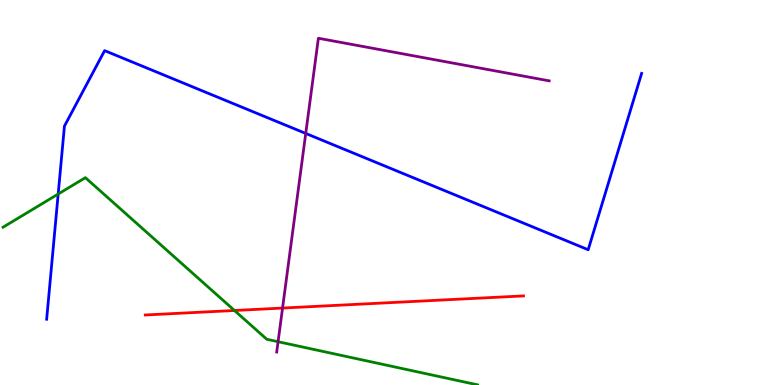[{'lines': ['blue', 'red'], 'intersections': []}, {'lines': ['green', 'red'], 'intersections': [{'x': 3.03, 'y': 1.94}]}, {'lines': ['purple', 'red'], 'intersections': [{'x': 3.65, 'y': 2.0}]}, {'lines': ['blue', 'green'], 'intersections': [{'x': 0.751, 'y': 4.96}]}, {'lines': ['blue', 'purple'], 'intersections': [{'x': 3.95, 'y': 6.53}]}, {'lines': ['green', 'purple'], 'intersections': [{'x': 3.59, 'y': 1.12}]}]